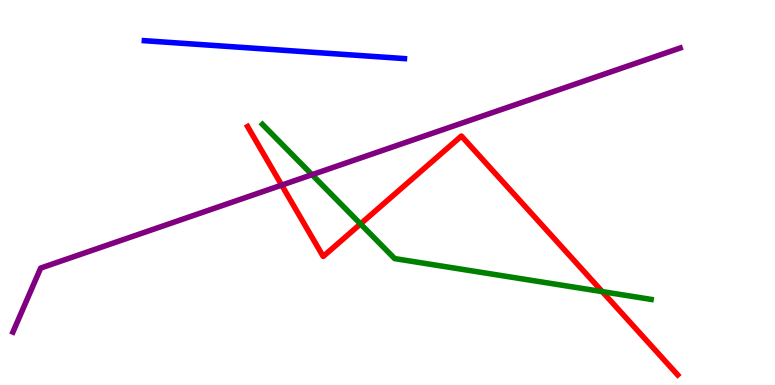[{'lines': ['blue', 'red'], 'intersections': []}, {'lines': ['green', 'red'], 'intersections': [{'x': 4.65, 'y': 4.18}, {'x': 7.77, 'y': 2.43}]}, {'lines': ['purple', 'red'], 'intersections': [{'x': 3.63, 'y': 5.19}]}, {'lines': ['blue', 'green'], 'intersections': []}, {'lines': ['blue', 'purple'], 'intersections': []}, {'lines': ['green', 'purple'], 'intersections': [{'x': 4.03, 'y': 5.46}]}]